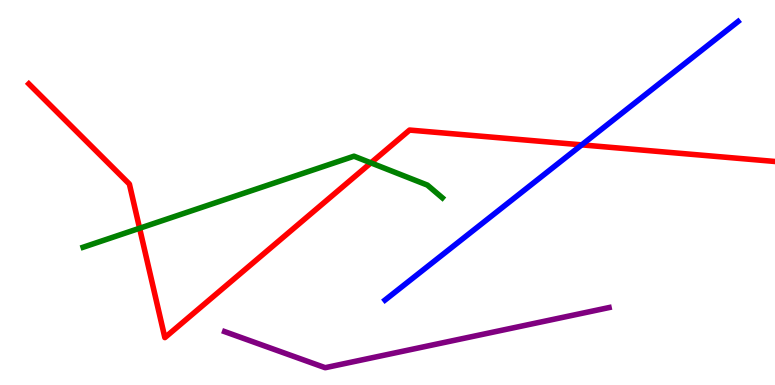[{'lines': ['blue', 'red'], 'intersections': [{'x': 7.51, 'y': 6.24}]}, {'lines': ['green', 'red'], 'intersections': [{'x': 1.8, 'y': 4.07}, {'x': 4.79, 'y': 5.77}]}, {'lines': ['purple', 'red'], 'intersections': []}, {'lines': ['blue', 'green'], 'intersections': []}, {'lines': ['blue', 'purple'], 'intersections': []}, {'lines': ['green', 'purple'], 'intersections': []}]